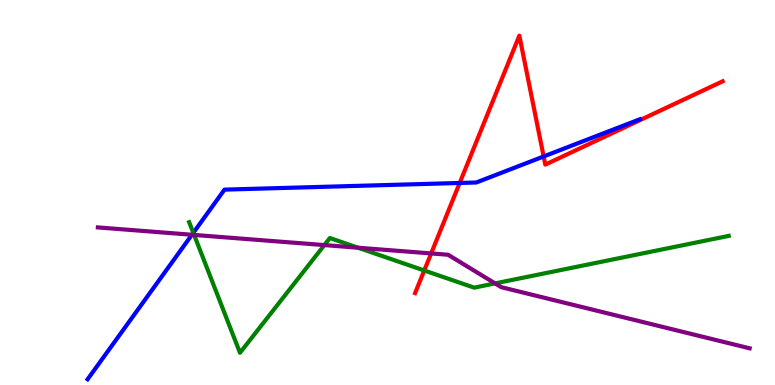[{'lines': ['blue', 'red'], 'intersections': [{'x': 5.93, 'y': 5.25}, {'x': 7.01, 'y': 5.94}]}, {'lines': ['green', 'red'], 'intersections': [{'x': 5.47, 'y': 2.97}]}, {'lines': ['purple', 'red'], 'intersections': [{'x': 5.56, 'y': 3.42}]}, {'lines': ['blue', 'green'], 'intersections': [{'x': 2.49, 'y': 3.95}]}, {'lines': ['blue', 'purple'], 'intersections': [{'x': 2.48, 'y': 3.9}]}, {'lines': ['green', 'purple'], 'intersections': [{'x': 2.5, 'y': 3.9}, {'x': 4.19, 'y': 3.63}, {'x': 4.62, 'y': 3.57}, {'x': 6.39, 'y': 2.64}]}]